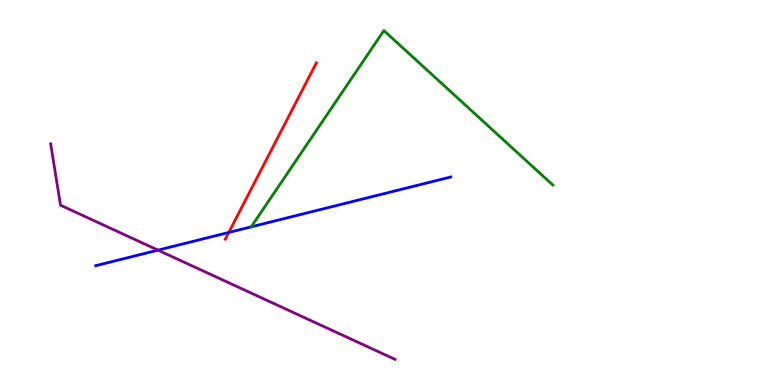[{'lines': ['blue', 'red'], 'intersections': [{'x': 2.95, 'y': 3.96}]}, {'lines': ['green', 'red'], 'intersections': []}, {'lines': ['purple', 'red'], 'intersections': []}, {'lines': ['blue', 'green'], 'intersections': [{'x': 3.24, 'y': 4.11}]}, {'lines': ['blue', 'purple'], 'intersections': [{'x': 2.04, 'y': 3.5}]}, {'lines': ['green', 'purple'], 'intersections': []}]